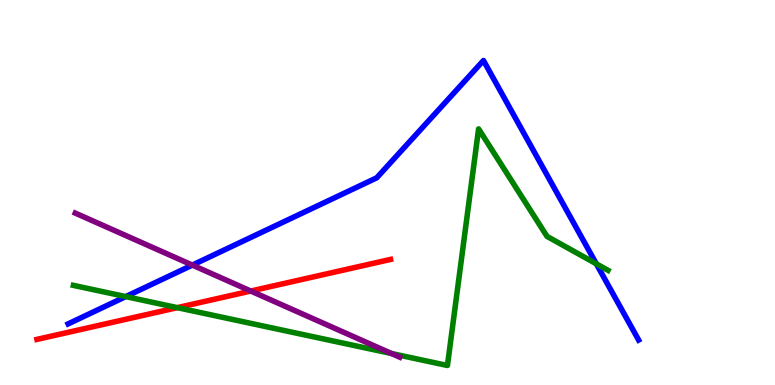[{'lines': ['blue', 'red'], 'intersections': []}, {'lines': ['green', 'red'], 'intersections': [{'x': 2.29, 'y': 2.01}]}, {'lines': ['purple', 'red'], 'intersections': [{'x': 3.24, 'y': 2.44}]}, {'lines': ['blue', 'green'], 'intersections': [{'x': 1.62, 'y': 2.3}, {'x': 7.69, 'y': 3.15}]}, {'lines': ['blue', 'purple'], 'intersections': [{'x': 2.48, 'y': 3.11}]}, {'lines': ['green', 'purple'], 'intersections': [{'x': 5.05, 'y': 0.818}]}]